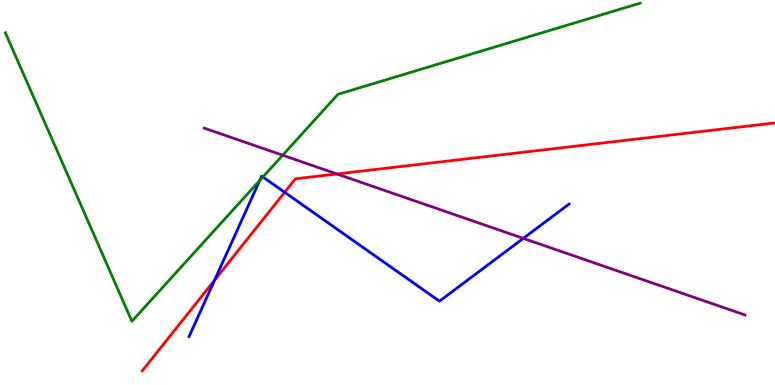[{'lines': ['blue', 'red'], 'intersections': [{'x': 2.77, 'y': 2.72}, {'x': 3.67, 'y': 5.01}]}, {'lines': ['green', 'red'], 'intersections': []}, {'lines': ['purple', 'red'], 'intersections': [{'x': 4.35, 'y': 5.48}]}, {'lines': ['blue', 'green'], 'intersections': [{'x': 3.35, 'y': 5.31}, {'x': 3.39, 'y': 5.4}]}, {'lines': ['blue', 'purple'], 'intersections': [{'x': 6.75, 'y': 3.81}]}, {'lines': ['green', 'purple'], 'intersections': [{'x': 3.65, 'y': 5.97}]}]